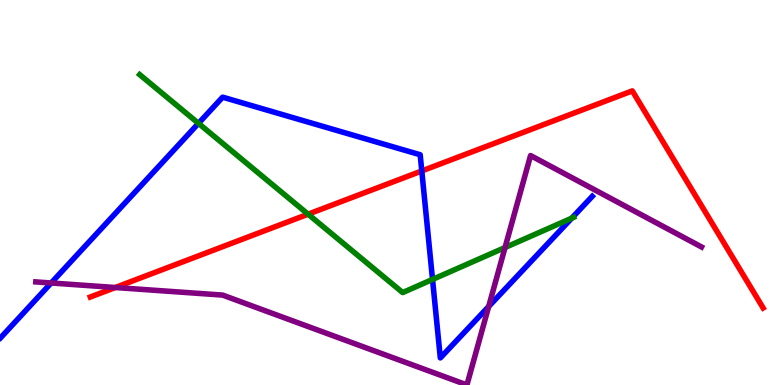[{'lines': ['blue', 'red'], 'intersections': [{'x': 5.44, 'y': 5.56}]}, {'lines': ['green', 'red'], 'intersections': [{'x': 3.98, 'y': 4.44}]}, {'lines': ['purple', 'red'], 'intersections': [{'x': 1.49, 'y': 2.53}]}, {'lines': ['blue', 'green'], 'intersections': [{'x': 2.56, 'y': 6.8}, {'x': 5.58, 'y': 2.74}, {'x': 7.38, 'y': 4.33}]}, {'lines': ['blue', 'purple'], 'intersections': [{'x': 0.66, 'y': 2.65}, {'x': 6.31, 'y': 2.04}]}, {'lines': ['green', 'purple'], 'intersections': [{'x': 6.52, 'y': 3.57}]}]